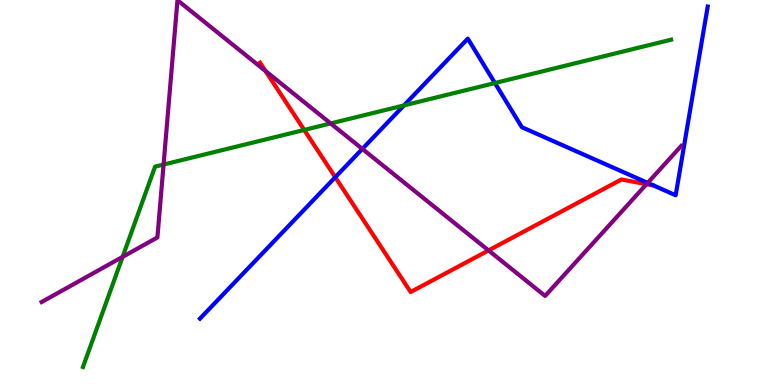[{'lines': ['blue', 'red'], 'intersections': [{'x': 4.33, 'y': 5.4}]}, {'lines': ['green', 'red'], 'intersections': [{'x': 3.93, 'y': 6.62}]}, {'lines': ['purple', 'red'], 'intersections': [{'x': 3.43, 'y': 8.16}, {'x': 6.3, 'y': 3.5}, {'x': 8.34, 'y': 5.22}]}, {'lines': ['blue', 'green'], 'intersections': [{'x': 5.21, 'y': 7.26}, {'x': 6.39, 'y': 7.84}]}, {'lines': ['blue', 'purple'], 'intersections': [{'x': 4.68, 'y': 6.13}, {'x': 8.36, 'y': 5.25}]}, {'lines': ['green', 'purple'], 'intersections': [{'x': 1.58, 'y': 3.33}, {'x': 2.11, 'y': 5.73}, {'x': 4.27, 'y': 6.79}]}]